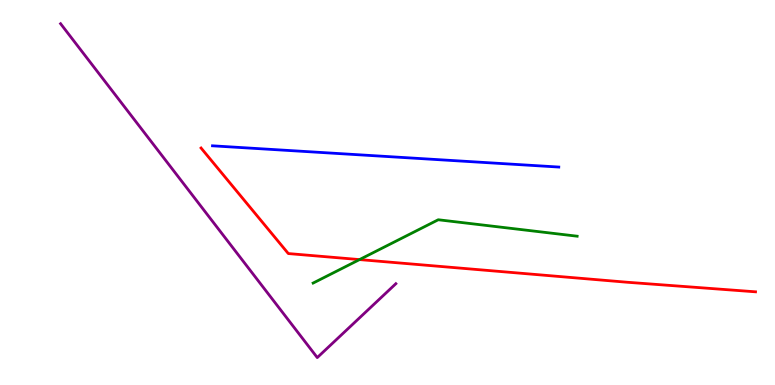[{'lines': ['blue', 'red'], 'intersections': []}, {'lines': ['green', 'red'], 'intersections': [{'x': 4.64, 'y': 3.26}]}, {'lines': ['purple', 'red'], 'intersections': []}, {'lines': ['blue', 'green'], 'intersections': []}, {'lines': ['blue', 'purple'], 'intersections': []}, {'lines': ['green', 'purple'], 'intersections': []}]